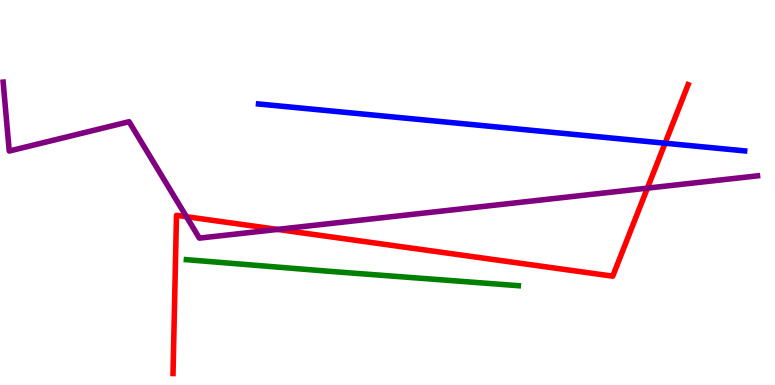[{'lines': ['blue', 'red'], 'intersections': [{'x': 8.58, 'y': 6.28}]}, {'lines': ['green', 'red'], 'intersections': []}, {'lines': ['purple', 'red'], 'intersections': [{'x': 2.41, 'y': 4.37}, {'x': 3.58, 'y': 4.04}, {'x': 8.35, 'y': 5.11}]}, {'lines': ['blue', 'green'], 'intersections': []}, {'lines': ['blue', 'purple'], 'intersections': []}, {'lines': ['green', 'purple'], 'intersections': []}]